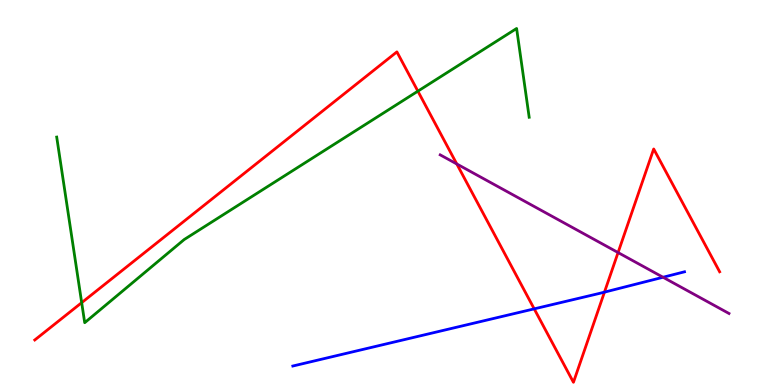[{'lines': ['blue', 'red'], 'intersections': [{'x': 6.89, 'y': 1.98}, {'x': 7.8, 'y': 2.41}]}, {'lines': ['green', 'red'], 'intersections': [{'x': 1.05, 'y': 2.14}, {'x': 5.39, 'y': 7.63}]}, {'lines': ['purple', 'red'], 'intersections': [{'x': 5.89, 'y': 5.74}, {'x': 7.98, 'y': 3.44}]}, {'lines': ['blue', 'green'], 'intersections': []}, {'lines': ['blue', 'purple'], 'intersections': [{'x': 8.56, 'y': 2.8}]}, {'lines': ['green', 'purple'], 'intersections': []}]